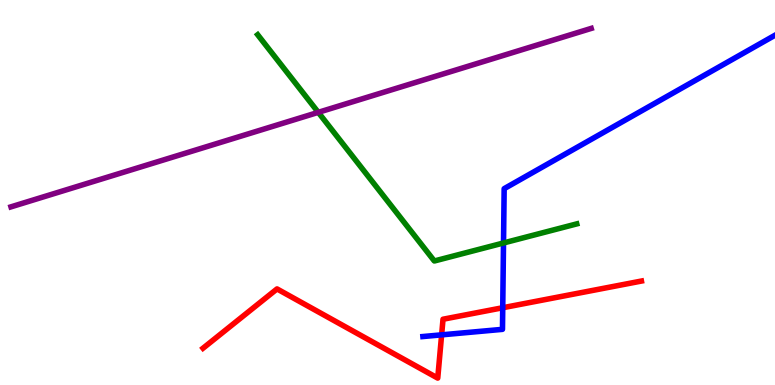[{'lines': ['blue', 'red'], 'intersections': [{'x': 5.7, 'y': 1.3}, {'x': 6.49, 'y': 2.01}]}, {'lines': ['green', 'red'], 'intersections': []}, {'lines': ['purple', 'red'], 'intersections': []}, {'lines': ['blue', 'green'], 'intersections': [{'x': 6.5, 'y': 3.69}]}, {'lines': ['blue', 'purple'], 'intersections': []}, {'lines': ['green', 'purple'], 'intersections': [{'x': 4.11, 'y': 7.08}]}]